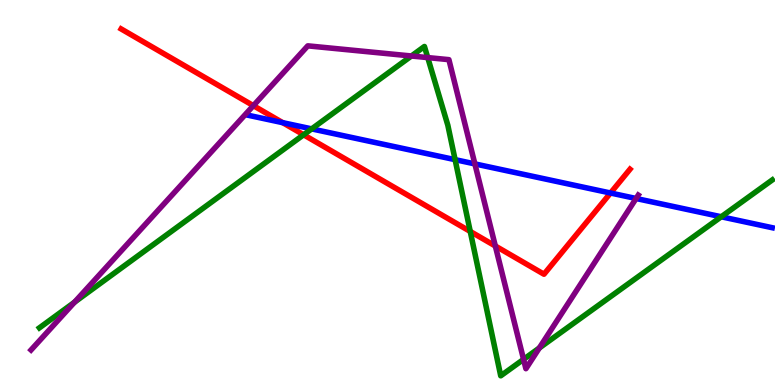[{'lines': ['blue', 'red'], 'intersections': [{'x': 3.65, 'y': 6.81}, {'x': 7.88, 'y': 4.99}]}, {'lines': ['green', 'red'], 'intersections': [{'x': 3.92, 'y': 6.5}, {'x': 6.07, 'y': 3.99}]}, {'lines': ['purple', 'red'], 'intersections': [{'x': 3.27, 'y': 7.26}, {'x': 6.39, 'y': 3.61}]}, {'lines': ['blue', 'green'], 'intersections': [{'x': 4.02, 'y': 6.65}, {'x': 5.87, 'y': 5.85}, {'x': 9.31, 'y': 4.37}]}, {'lines': ['blue', 'purple'], 'intersections': [{'x': 6.13, 'y': 5.74}, {'x': 8.21, 'y': 4.84}]}, {'lines': ['green', 'purple'], 'intersections': [{'x': 0.962, 'y': 2.15}, {'x': 5.31, 'y': 8.55}, {'x': 5.52, 'y': 8.5}, {'x': 6.76, 'y': 0.666}, {'x': 6.96, 'y': 0.962}]}]